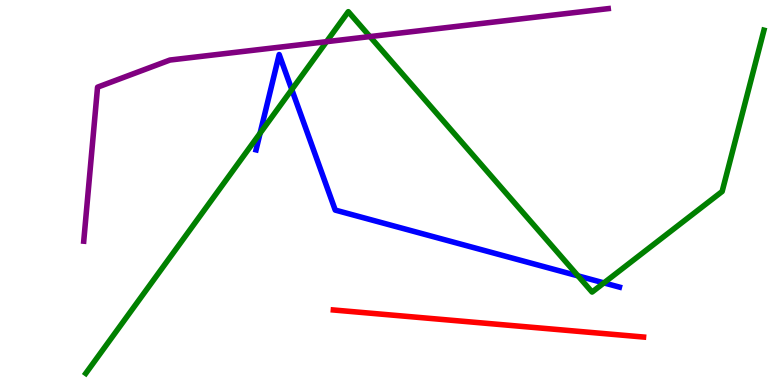[{'lines': ['blue', 'red'], 'intersections': []}, {'lines': ['green', 'red'], 'intersections': []}, {'lines': ['purple', 'red'], 'intersections': []}, {'lines': ['blue', 'green'], 'intersections': [{'x': 3.36, 'y': 6.54}, {'x': 3.77, 'y': 7.67}, {'x': 7.46, 'y': 2.83}, {'x': 7.79, 'y': 2.65}]}, {'lines': ['blue', 'purple'], 'intersections': []}, {'lines': ['green', 'purple'], 'intersections': [{'x': 4.21, 'y': 8.92}, {'x': 4.77, 'y': 9.05}]}]